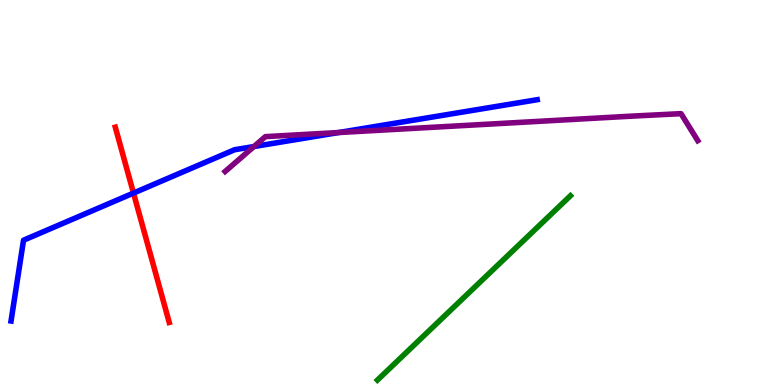[{'lines': ['blue', 'red'], 'intersections': [{'x': 1.72, 'y': 4.99}]}, {'lines': ['green', 'red'], 'intersections': []}, {'lines': ['purple', 'red'], 'intersections': []}, {'lines': ['blue', 'green'], 'intersections': []}, {'lines': ['blue', 'purple'], 'intersections': [{'x': 3.28, 'y': 6.19}, {'x': 4.37, 'y': 6.56}]}, {'lines': ['green', 'purple'], 'intersections': []}]